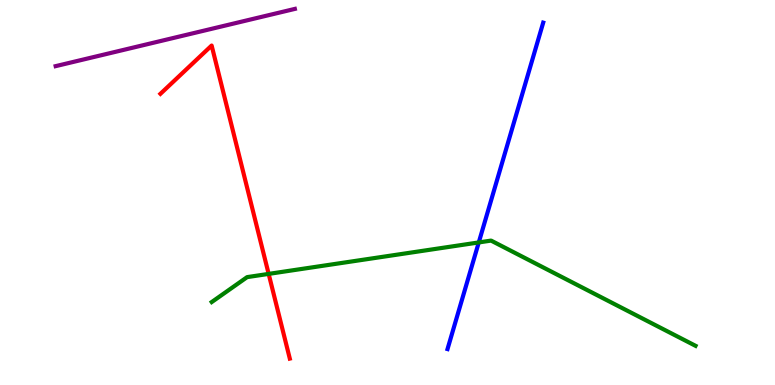[{'lines': ['blue', 'red'], 'intersections': []}, {'lines': ['green', 'red'], 'intersections': [{'x': 3.47, 'y': 2.89}]}, {'lines': ['purple', 'red'], 'intersections': []}, {'lines': ['blue', 'green'], 'intersections': [{'x': 6.18, 'y': 3.7}]}, {'lines': ['blue', 'purple'], 'intersections': []}, {'lines': ['green', 'purple'], 'intersections': []}]